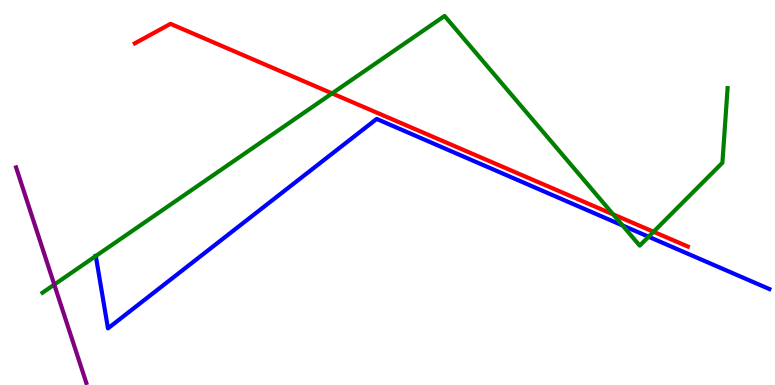[{'lines': ['blue', 'red'], 'intersections': []}, {'lines': ['green', 'red'], 'intersections': [{'x': 4.28, 'y': 7.57}, {'x': 7.91, 'y': 4.43}, {'x': 8.43, 'y': 3.98}]}, {'lines': ['purple', 'red'], 'intersections': []}, {'lines': ['blue', 'green'], 'intersections': [{'x': 1.24, 'y': 3.35}, {'x': 8.03, 'y': 4.14}, {'x': 8.37, 'y': 3.85}]}, {'lines': ['blue', 'purple'], 'intersections': []}, {'lines': ['green', 'purple'], 'intersections': [{'x': 0.7, 'y': 2.61}]}]